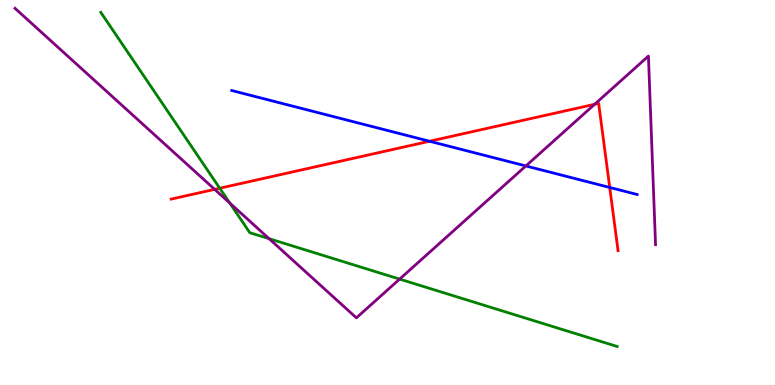[{'lines': ['blue', 'red'], 'intersections': [{'x': 5.54, 'y': 6.33}, {'x': 7.87, 'y': 5.13}]}, {'lines': ['green', 'red'], 'intersections': [{'x': 2.84, 'y': 5.11}]}, {'lines': ['purple', 'red'], 'intersections': [{'x': 2.77, 'y': 5.08}, {'x': 7.67, 'y': 7.29}]}, {'lines': ['blue', 'green'], 'intersections': []}, {'lines': ['blue', 'purple'], 'intersections': [{'x': 6.79, 'y': 5.69}]}, {'lines': ['green', 'purple'], 'intersections': [{'x': 2.96, 'y': 4.73}, {'x': 3.47, 'y': 3.8}, {'x': 5.16, 'y': 2.75}]}]